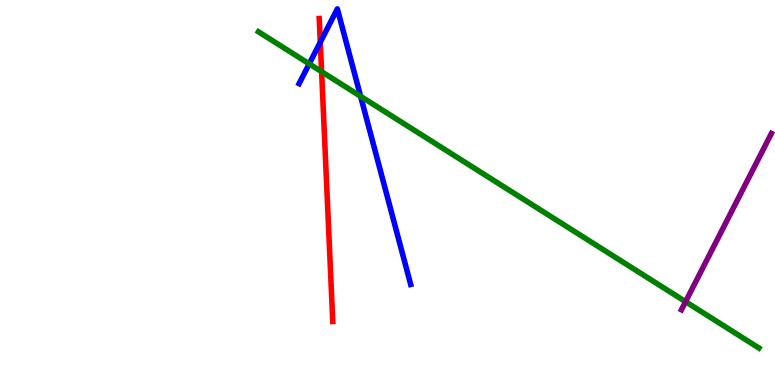[{'lines': ['blue', 'red'], 'intersections': [{'x': 4.13, 'y': 8.9}]}, {'lines': ['green', 'red'], 'intersections': [{'x': 4.15, 'y': 8.14}]}, {'lines': ['purple', 'red'], 'intersections': []}, {'lines': ['blue', 'green'], 'intersections': [{'x': 3.99, 'y': 8.34}, {'x': 4.65, 'y': 7.5}]}, {'lines': ['blue', 'purple'], 'intersections': []}, {'lines': ['green', 'purple'], 'intersections': [{'x': 8.85, 'y': 2.16}]}]